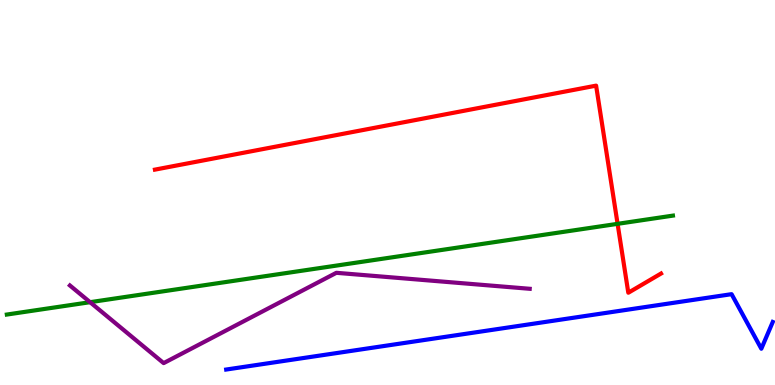[{'lines': ['blue', 'red'], 'intersections': []}, {'lines': ['green', 'red'], 'intersections': [{'x': 7.97, 'y': 4.19}]}, {'lines': ['purple', 'red'], 'intersections': []}, {'lines': ['blue', 'green'], 'intersections': []}, {'lines': ['blue', 'purple'], 'intersections': []}, {'lines': ['green', 'purple'], 'intersections': [{'x': 1.16, 'y': 2.15}]}]